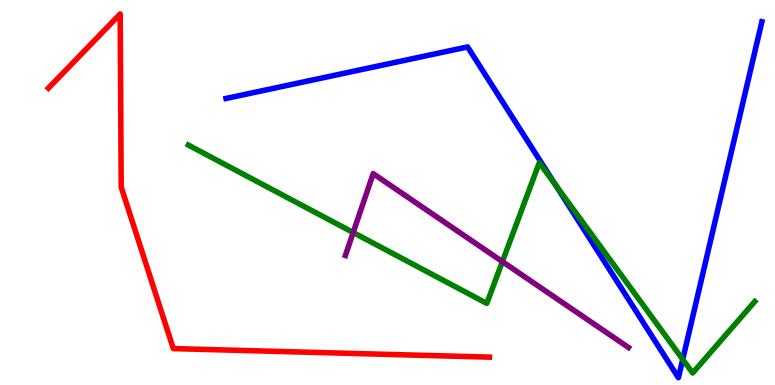[{'lines': ['blue', 'red'], 'intersections': []}, {'lines': ['green', 'red'], 'intersections': []}, {'lines': ['purple', 'red'], 'intersections': []}, {'lines': ['blue', 'green'], 'intersections': [{'x': 7.17, 'y': 5.19}, {'x': 8.81, 'y': 0.666}]}, {'lines': ['blue', 'purple'], 'intersections': []}, {'lines': ['green', 'purple'], 'intersections': [{'x': 4.56, 'y': 3.96}, {'x': 6.48, 'y': 3.2}]}]